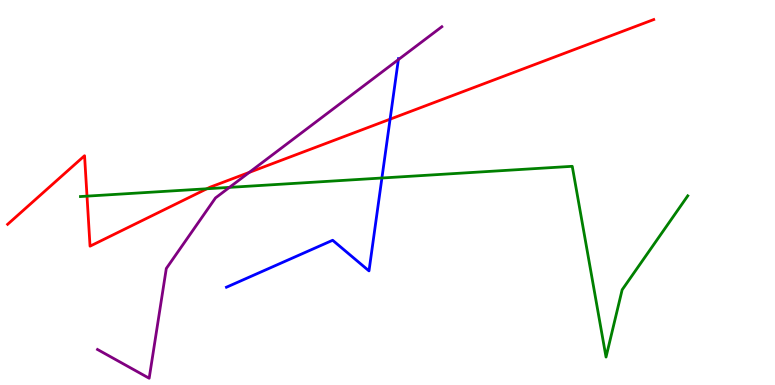[{'lines': ['blue', 'red'], 'intersections': [{'x': 5.03, 'y': 6.9}]}, {'lines': ['green', 'red'], 'intersections': [{'x': 1.12, 'y': 4.91}, {'x': 2.67, 'y': 5.1}]}, {'lines': ['purple', 'red'], 'intersections': [{'x': 3.22, 'y': 5.52}]}, {'lines': ['blue', 'green'], 'intersections': [{'x': 4.93, 'y': 5.38}]}, {'lines': ['blue', 'purple'], 'intersections': [{'x': 5.14, 'y': 8.45}]}, {'lines': ['green', 'purple'], 'intersections': [{'x': 2.96, 'y': 5.13}]}]